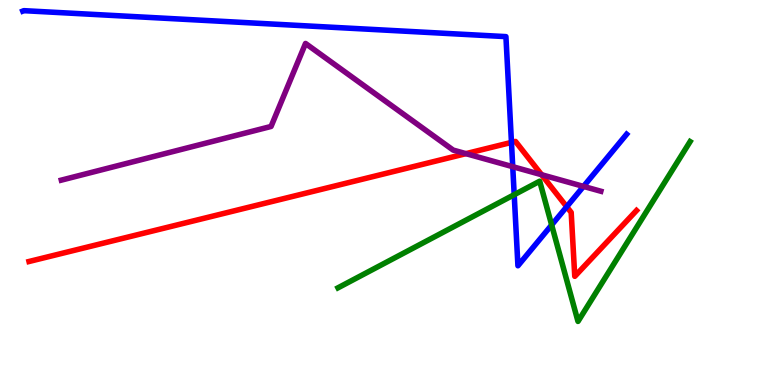[{'lines': ['blue', 'red'], 'intersections': [{'x': 6.6, 'y': 6.3}, {'x': 7.31, 'y': 4.63}]}, {'lines': ['green', 'red'], 'intersections': []}, {'lines': ['purple', 'red'], 'intersections': [{'x': 6.01, 'y': 6.01}, {'x': 6.99, 'y': 5.46}]}, {'lines': ['blue', 'green'], 'intersections': [{'x': 6.63, 'y': 4.94}, {'x': 7.12, 'y': 4.16}]}, {'lines': ['blue', 'purple'], 'intersections': [{'x': 6.62, 'y': 5.67}, {'x': 7.53, 'y': 5.16}]}, {'lines': ['green', 'purple'], 'intersections': []}]